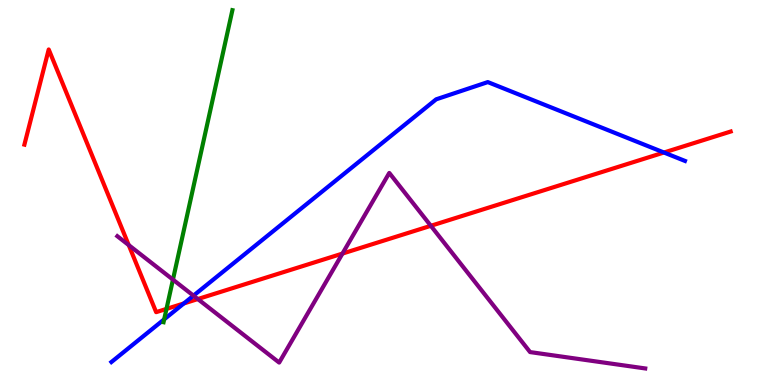[{'lines': ['blue', 'red'], 'intersections': [{'x': 2.37, 'y': 2.12}, {'x': 8.57, 'y': 6.04}]}, {'lines': ['green', 'red'], 'intersections': [{'x': 2.15, 'y': 1.98}]}, {'lines': ['purple', 'red'], 'intersections': [{'x': 1.66, 'y': 3.63}, {'x': 2.55, 'y': 2.23}, {'x': 4.42, 'y': 3.41}, {'x': 5.56, 'y': 4.14}]}, {'lines': ['blue', 'green'], 'intersections': [{'x': 2.12, 'y': 1.71}]}, {'lines': ['blue', 'purple'], 'intersections': [{'x': 2.5, 'y': 2.32}]}, {'lines': ['green', 'purple'], 'intersections': [{'x': 2.23, 'y': 2.74}]}]